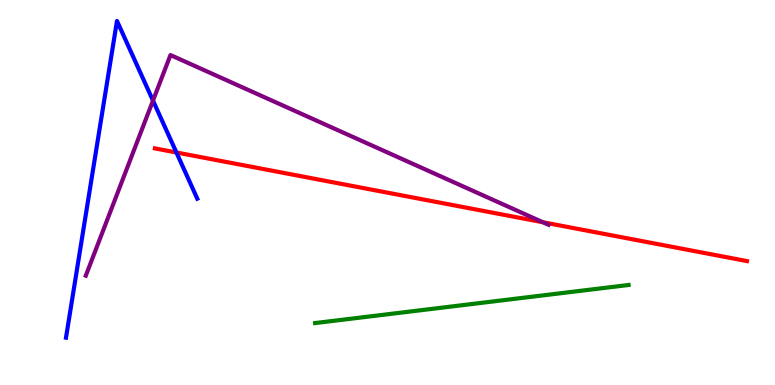[{'lines': ['blue', 'red'], 'intersections': [{'x': 2.28, 'y': 6.04}]}, {'lines': ['green', 'red'], 'intersections': []}, {'lines': ['purple', 'red'], 'intersections': [{'x': 7.0, 'y': 4.23}]}, {'lines': ['blue', 'green'], 'intersections': []}, {'lines': ['blue', 'purple'], 'intersections': [{'x': 1.97, 'y': 7.39}]}, {'lines': ['green', 'purple'], 'intersections': []}]